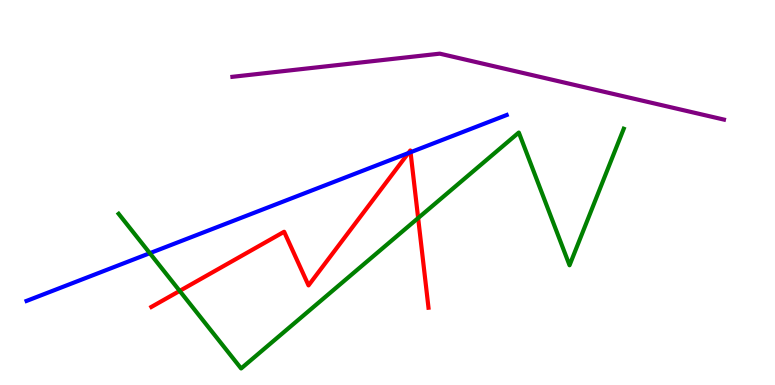[{'lines': ['blue', 'red'], 'intersections': [{'x': 5.27, 'y': 6.02}, {'x': 5.3, 'y': 6.05}]}, {'lines': ['green', 'red'], 'intersections': [{'x': 2.32, 'y': 2.44}, {'x': 5.4, 'y': 4.34}]}, {'lines': ['purple', 'red'], 'intersections': []}, {'lines': ['blue', 'green'], 'intersections': [{'x': 1.93, 'y': 3.42}]}, {'lines': ['blue', 'purple'], 'intersections': []}, {'lines': ['green', 'purple'], 'intersections': []}]